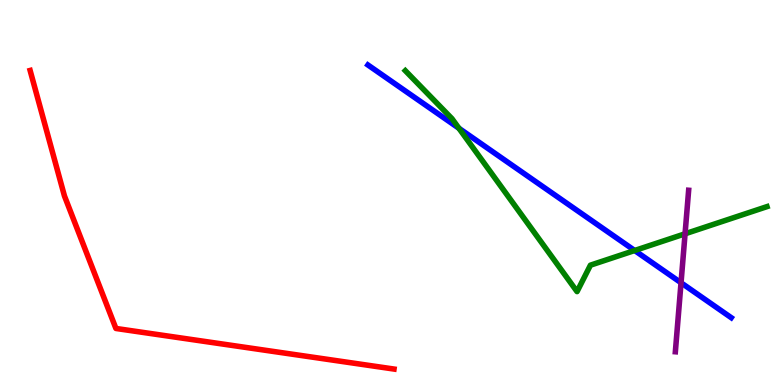[{'lines': ['blue', 'red'], 'intersections': []}, {'lines': ['green', 'red'], 'intersections': []}, {'lines': ['purple', 'red'], 'intersections': []}, {'lines': ['blue', 'green'], 'intersections': [{'x': 5.92, 'y': 6.67}, {'x': 8.19, 'y': 3.49}]}, {'lines': ['blue', 'purple'], 'intersections': [{'x': 8.79, 'y': 2.66}]}, {'lines': ['green', 'purple'], 'intersections': [{'x': 8.84, 'y': 3.93}]}]